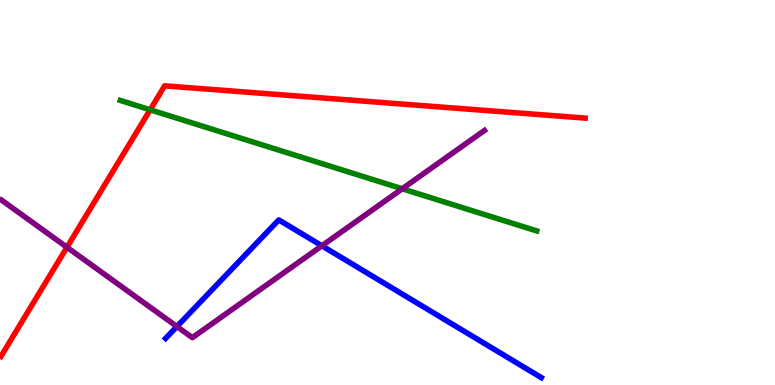[{'lines': ['blue', 'red'], 'intersections': []}, {'lines': ['green', 'red'], 'intersections': [{'x': 1.94, 'y': 7.15}]}, {'lines': ['purple', 'red'], 'intersections': [{'x': 0.864, 'y': 3.58}]}, {'lines': ['blue', 'green'], 'intersections': []}, {'lines': ['blue', 'purple'], 'intersections': [{'x': 2.28, 'y': 1.52}, {'x': 4.15, 'y': 3.62}]}, {'lines': ['green', 'purple'], 'intersections': [{'x': 5.19, 'y': 5.1}]}]